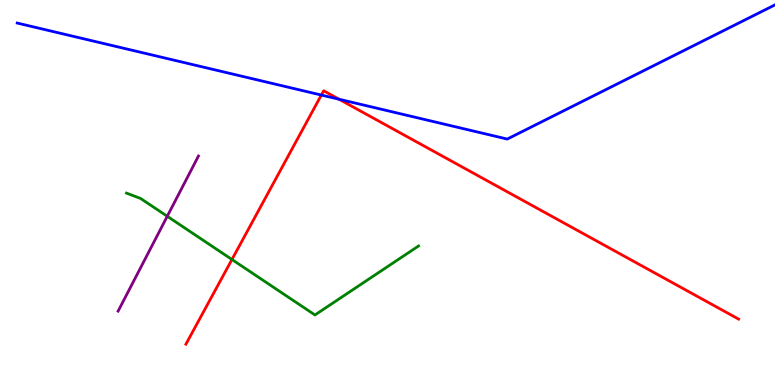[{'lines': ['blue', 'red'], 'intersections': [{'x': 4.15, 'y': 7.53}, {'x': 4.38, 'y': 7.42}]}, {'lines': ['green', 'red'], 'intersections': [{'x': 2.99, 'y': 3.26}]}, {'lines': ['purple', 'red'], 'intersections': []}, {'lines': ['blue', 'green'], 'intersections': []}, {'lines': ['blue', 'purple'], 'intersections': []}, {'lines': ['green', 'purple'], 'intersections': [{'x': 2.16, 'y': 4.38}]}]